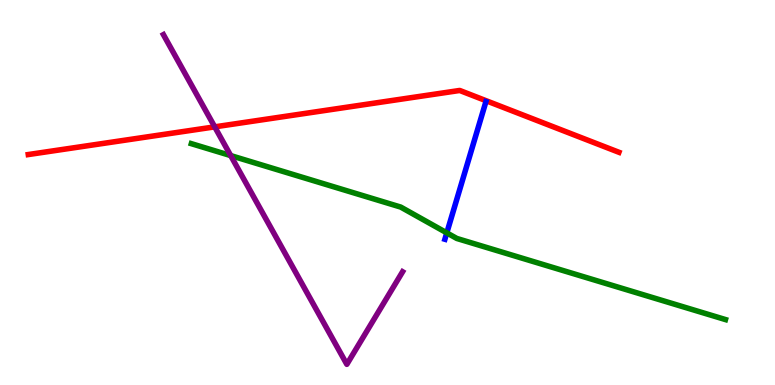[{'lines': ['blue', 'red'], 'intersections': []}, {'lines': ['green', 'red'], 'intersections': []}, {'lines': ['purple', 'red'], 'intersections': [{'x': 2.77, 'y': 6.7}]}, {'lines': ['blue', 'green'], 'intersections': [{'x': 5.77, 'y': 3.95}]}, {'lines': ['blue', 'purple'], 'intersections': []}, {'lines': ['green', 'purple'], 'intersections': [{'x': 2.98, 'y': 5.96}]}]